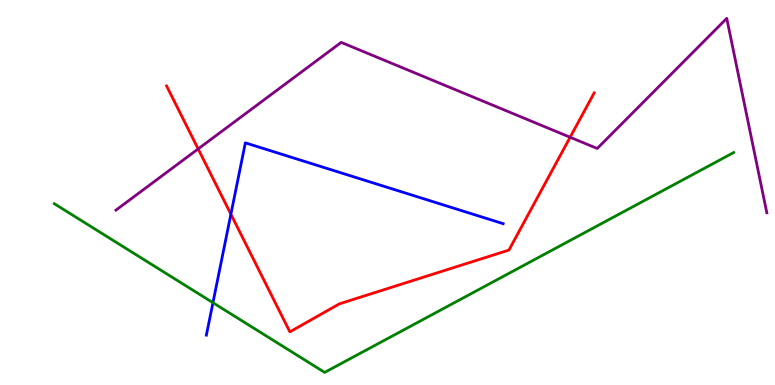[{'lines': ['blue', 'red'], 'intersections': [{'x': 2.98, 'y': 4.44}]}, {'lines': ['green', 'red'], 'intersections': []}, {'lines': ['purple', 'red'], 'intersections': [{'x': 2.56, 'y': 6.13}, {'x': 7.36, 'y': 6.43}]}, {'lines': ['blue', 'green'], 'intersections': [{'x': 2.75, 'y': 2.14}]}, {'lines': ['blue', 'purple'], 'intersections': []}, {'lines': ['green', 'purple'], 'intersections': []}]